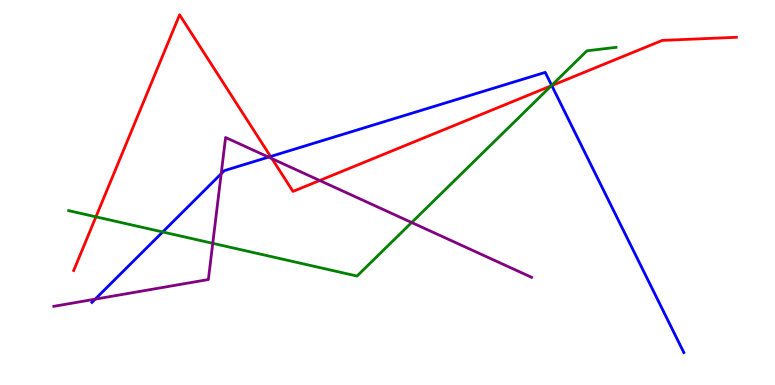[{'lines': ['blue', 'red'], 'intersections': [{'x': 3.49, 'y': 5.94}, {'x': 7.12, 'y': 7.78}]}, {'lines': ['green', 'red'], 'intersections': [{'x': 1.24, 'y': 4.37}, {'x': 7.11, 'y': 7.77}]}, {'lines': ['purple', 'red'], 'intersections': [{'x': 3.51, 'y': 5.88}, {'x': 4.13, 'y': 5.31}]}, {'lines': ['blue', 'green'], 'intersections': [{'x': 2.1, 'y': 3.97}, {'x': 7.12, 'y': 7.78}]}, {'lines': ['blue', 'purple'], 'intersections': [{'x': 1.23, 'y': 2.23}, {'x': 2.85, 'y': 5.49}, {'x': 3.46, 'y': 5.92}]}, {'lines': ['green', 'purple'], 'intersections': [{'x': 2.75, 'y': 3.68}, {'x': 5.31, 'y': 4.22}]}]